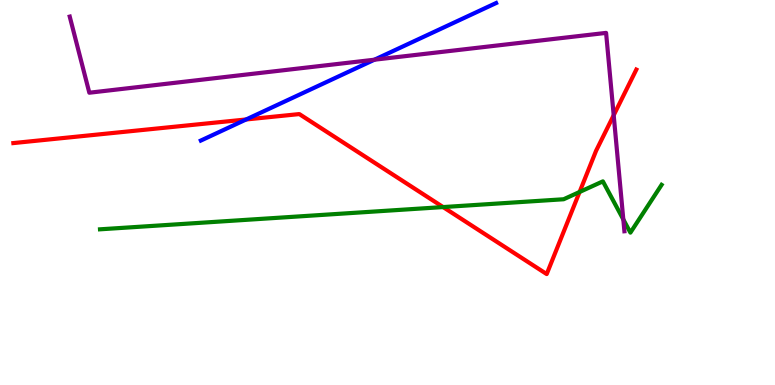[{'lines': ['blue', 'red'], 'intersections': [{'x': 3.18, 'y': 6.9}]}, {'lines': ['green', 'red'], 'intersections': [{'x': 5.72, 'y': 4.62}, {'x': 7.48, 'y': 5.01}]}, {'lines': ['purple', 'red'], 'intersections': [{'x': 7.92, 'y': 7.01}]}, {'lines': ['blue', 'green'], 'intersections': []}, {'lines': ['blue', 'purple'], 'intersections': [{'x': 4.83, 'y': 8.45}]}, {'lines': ['green', 'purple'], 'intersections': [{'x': 8.04, 'y': 4.3}]}]